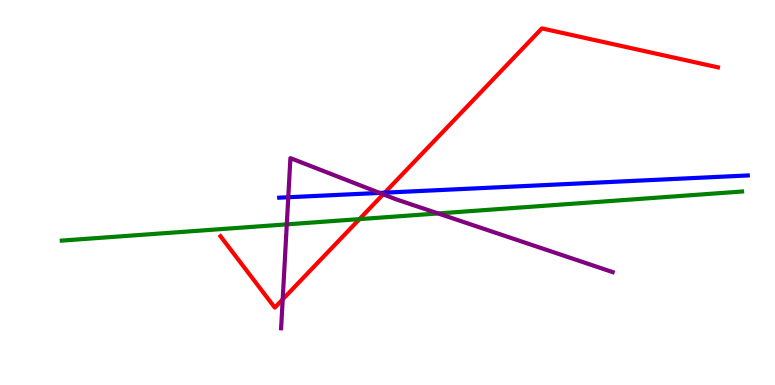[{'lines': ['blue', 'red'], 'intersections': [{'x': 4.96, 'y': 5.0}]}, {'lines': ['green', 'red'], 'intersections': [{'x': 4.64, 'y': 4.31}]}, {'lines': ['purple', 'red'], 'intersections': [{'x': 3.65, 'y': 2.22}, {'x': 4.94, 'y': 4.95}]}, {'lines': ['blue', 'green'], 'intersections': []}, {'lines': ['blue', 'purple'], 'intersections': [{'x': 3.72, 'y': 4.88}, {'x': 4.9, 'y': 4.99}]}, {'lines': ['green', 'purple'], 'intersections': [{'x': 3.7, 'y': 4.17}, {'x': 5.65, 'y': 4.46}]}]